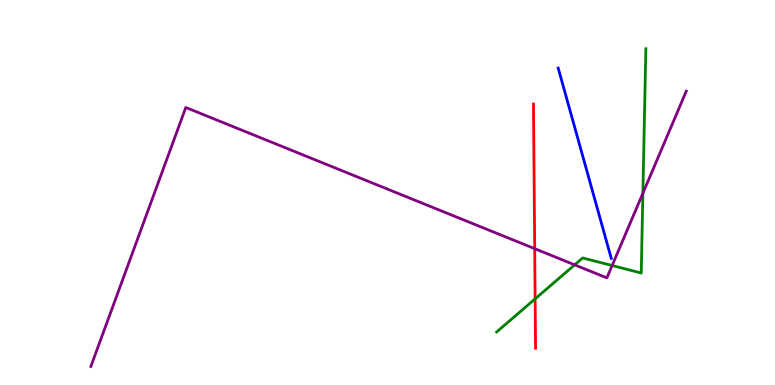[{'lines': ['blue', 'red'], 'intersections': []}, {'lines': ['green', 'red'], 'intersections': [{'x': 6.9, 'y': 2.24}]}, {'lines': ['purple', 'red'], 'intersections': [{'x': 6.9, 'y': 3.54}]}, {'lines': ['blue', 'green'], 'intersections': []}, {'lines': ['blue', 'purple'], 'intersections': []}, {'lines': ['green', 'purple'], 'intersections': [{'x': 7.42, 'y': 3.12}, {'x': 7.9, 'y': 3.1}, {'x': 8.3, 'y': 4.98}]}]